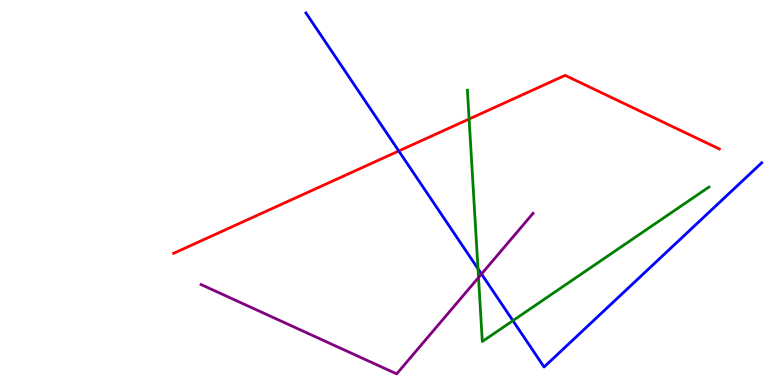[{'lines': ['blue', 'red'], 'intersections': [{'x': 5.15, 'y': 6.08}]}, {'lines': ['green', 'red'], 'intersections': [{'x': 6.05, 'y': 6.91}]}, {'lines': ['purple', 'red'], 'intersections': []}, {'lines': ['blue', 'green'], 'intersections': [{'x': 6.17, 'y': 3.02}, {'x': 6.62, 'y': 1.67}]}, {'lines': ['blue', 'purple'], 'intersections': [{'x': 6.21, 'y': 2.88}]}, {'lines': ['green', 'purple'], 'intersections': [{'x': 6.17, 'y': 2.79}]}]